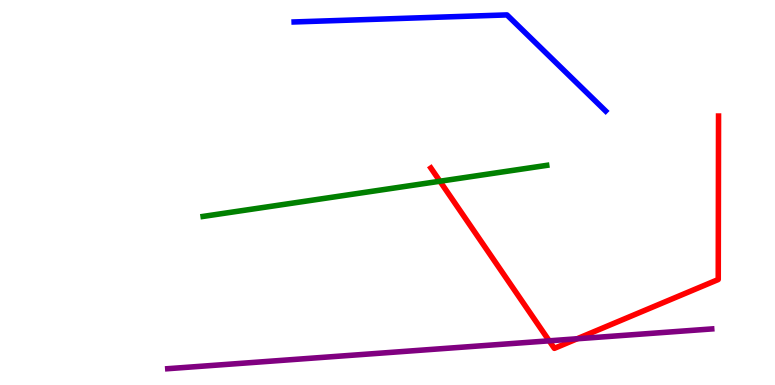[{'lines': ['blue', 'red'], 'intersections': []}, {'lines': ['green', 'red'], 'intersections': [{'x': 5.68, 'y': 5.29}]}, {'lines': ['purple', 'red'], 'intersections': [{'x': 7.09, 'y': 1.15}, {'x': 7.45, 'y': 1.2}]}, {'lines': ['blue', 'green'], 'intersections': []}, {'lines': ['blue', 'purple'], 'intersections': []}, {'lines': ['green', 'purple'], 'intersections': []}]